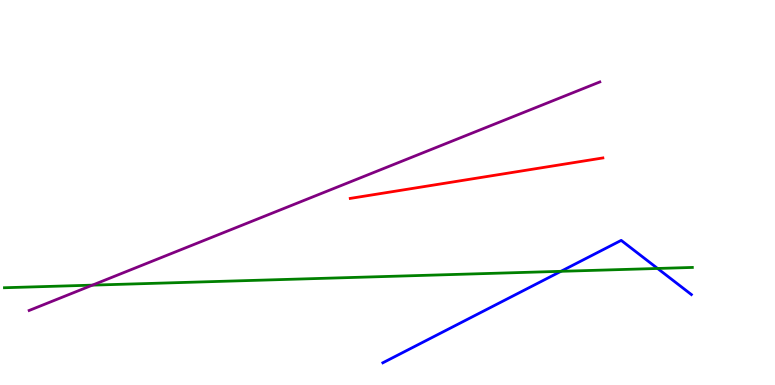[{'lines': ['blue', 'red'], 'intersections': []}, {'lines': ['green', 'red'], 'intersections': []}, {'lines': ['purple', 'red'], 'intersections': []}, {'lines': ['blue', 'green'], 'intersections': [{'x': 7.24, 'y': 2.95}, {'x': 8.48, 'y': 3.03}]}, {'lines': ['blue', 'purple'], 'intersections': []}, {'lines': ['green', 'purple'], 'intersections': [{'x': 1.19, 'y': 2.59}]}]